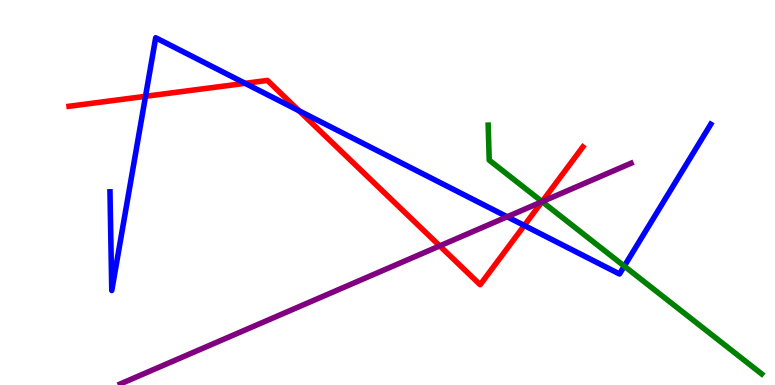[{'lines': ['blue', 'red'], 'intersections': [{'x': 1.88, 'y': 7.5}, {'x': 3.16, 'y': 7.84}, {'x': 3.86, 'y': 7.12}, {'x': 6.77, 'y': 4.14}]}, {'lines': ['green', 'red'], 'intersections': [{'x': 6.99, 'y': 4.76}]}, {'lines': ['purple', 'red'], 'intersections': [{'x': 5.67, 'y': 3.61}, {'x': 6.99, 'y': 4.76}]}, {'lines': ['blue', 'green'], 'intersections': [{'x': 8.06, 'y': 3.09}]}, {'lines': ['blue', 'purple'], 'intersections': [{'x': 6.54, 'y': 4.37}]}, {'lines': ['green', 'purple'], 'intersections': [{'x': 7.0, 'y': 4.76}]}]